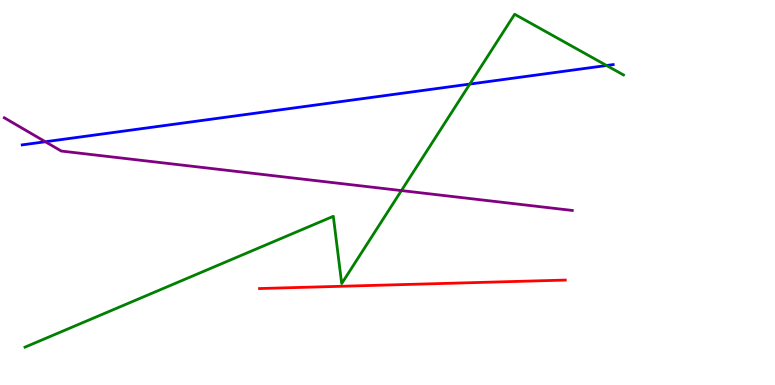[{'lines': ['blue', 'red'], 'intersections': []}, {'lines': ['green', 'red'], 'intersections': []}, {'lines': ['purple', 'red'], 'intersections': []}, {'lines': ['blue', 'green'], 'intersections': [{'x': 6.06, 'y': 7.82}, {'x': 7.83, 'y': 8.3}]}, {'lines': ['blue', 'purple'], 'intersections': [{'x': 0.585, 'y': 6.32}]}, {'lines': ['green', 'purple'], 'intersections': [{'x': 5.18, 'y': 5.05}]}]